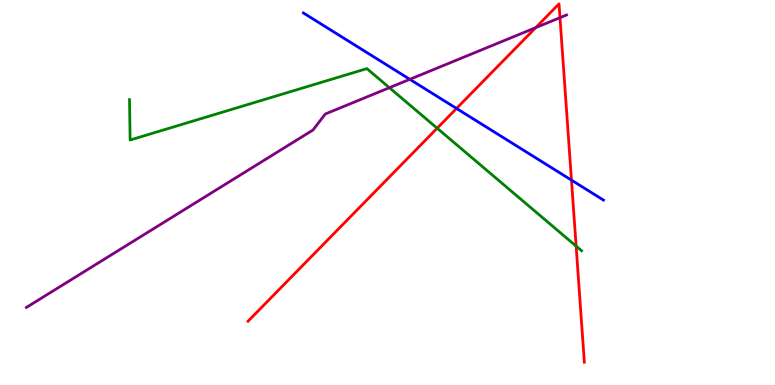[{'lines': ['blue', 'red'], 'intersections': [{'x': 5.89, 'y': 7.18}, {'x': 7.37, 'y': 5.32}]}, {'lines': ['green', 'red'], 'intersections': [{'x': 5.64, 'y': 6.67}, {'x': 7.43, 'y': 3.61}]}, {'lines': ['purple', 'red'], 'intersections': [{'x': 6.91, 'y': 9.28}, {'x': 7.23, 'y': 9.54}]}, {'lines': ['blue', 'green'], 'intersections': []}, {'lines': ['blue', 'purple'], 'intersections': [{'x': 5.29, 'y': 7.94}]}, {'lines': ['green', 'purple'], 'intersections': [{'x': 5.02, 'y': 7.72}]}]